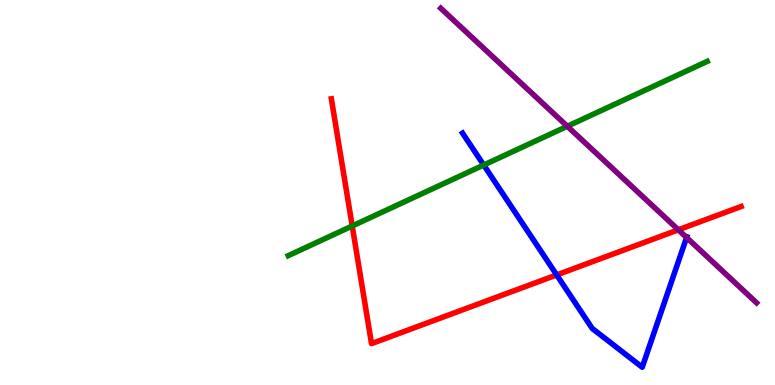[{'lines': ['blue', 'red'], 'intersections': [{'x': 7.18, 'y': 2.86}]}, {'lines': ['green', 'red'], 'intersections': [{'x': 4.54, 'y': 4.13}]}, {'lines': ['purple', 'red'], 'intersections': [{'x': 8.75, 'y': 4.03}]}, {'lines': ['blue', 'green'], 'intersections': [{'x': 6.24, 'y': 5.71}]}, {'lines': ['blue', 'purple'], 'intersections': [{'x': 8.86, 'y': 3.83}]}, {'lines': ['green', 'purple'], 'intersections': [{'x': 7.32, 'y': 6.72}]}]